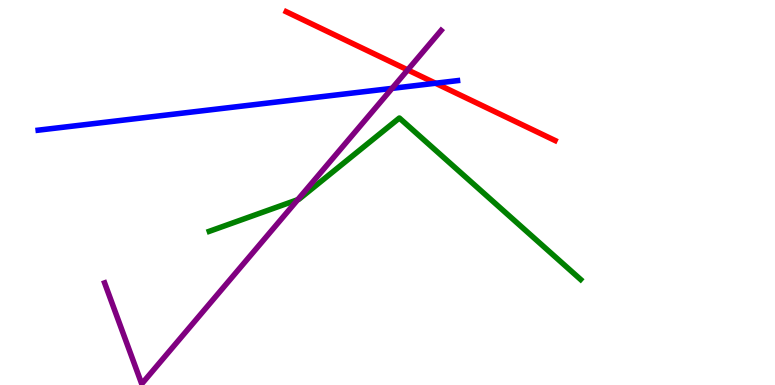[{'lines': ['blue', 'red'], 'intersections': [{'x': 5.62, 'y': 7.84}]}, {'lines': ['green', 'red'], 'intersections': []}, {'lines': ['purple', 'red'], 'intersections': [{'x': 5.26, 'y': 8.18}]}, {'lines': ['blue', 'green'], 'intersections': []}, {'lines': ['blue', 'purple'], 'intersections': [{'x': 5.06, 'y': 7.7}]}, {'lines': ['green', 'purple'], 'intersections': [{'x': 3.84, 'y': 4.81}]}]